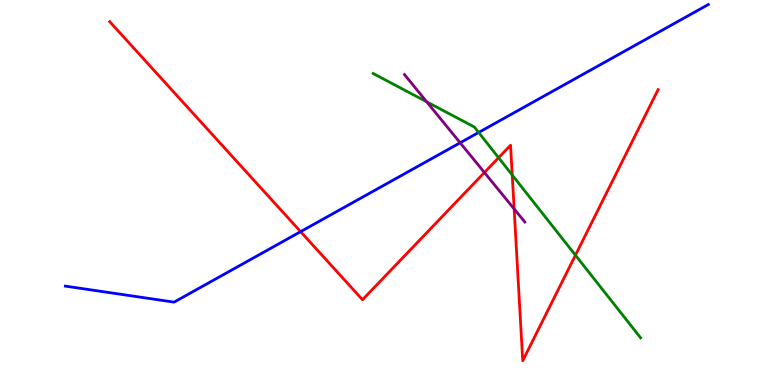[{'lines': ['blue', 'red'], 'intersections': [{'x': 3.88, 'y': 3.98}]}, {'lines': ['green', 'red'], 'intersections': [{'x': 6.43, 'y': 5.9}, {'x': 6.61, 'y': 5.45}, {'x': 7.43, 'y': 3.37}]}, {'lines': ['purple', 'red'], 'intersections': [{'x': 6.25, 'y': 5.52}, {'x': 6.63, 'y': 4.57}]}, {'lines': ['blue', 'green'], 'intersections': [{'x': 6.18, 'y': 6.56}]}, {'lines': ['blue', 'purple'], 'intersections': [{'x': 5.94, 'y': 6.29}]}, {'lines': ['green', 'purple'], 'intersections': [{'x': 5.51, 'y': 7.36}]}]